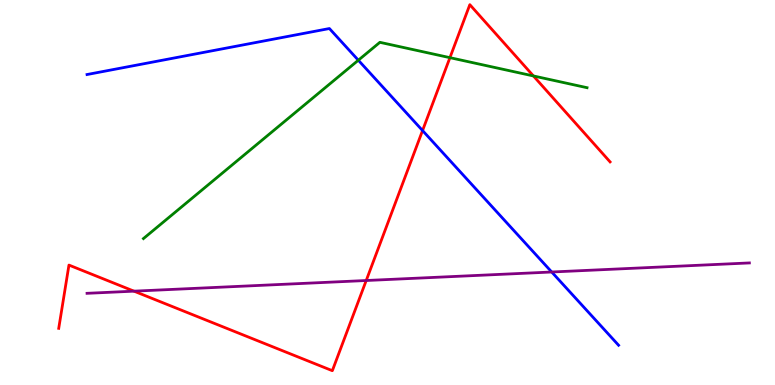[{'lines': ['blue', 'red'], 'intersections': [{'x': 5.45, 'y': 6.61}]}, {'lines': ['green', 'red'], 'intersections': [{'x': 5.81, 'y': 8.5}, {'x': 6.88, 'y': 8.03}]}, {'lines': ['purple', 'red'], 'intersections': [{'x': 1.73, 'y': 2.44}, {'x': 4.73, 'y': 2.71}]}, {'lines': ['blue', 'green'], 'intersections': [{'x': 4.62, 'y': 8.44}]}, {'lines': ['blue', 'purple'], 'intersections': [{'x': 7.12, 'y': 2.93}]}, {'lines': ['green', 'purple'], 'intersections': []}]